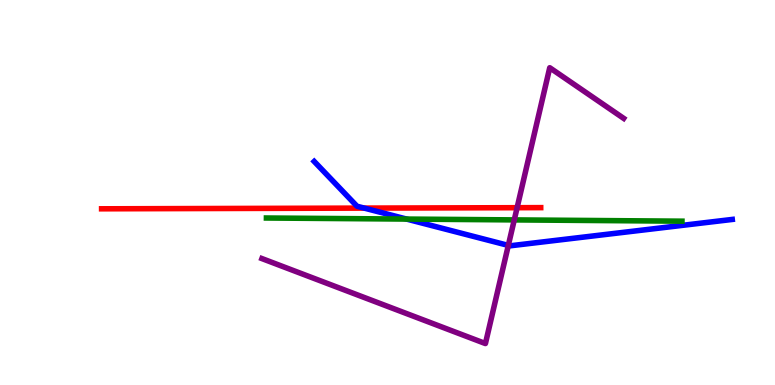[{'lines': ['blue', 'red'], 'intersections': [{'x': 4.7, 'y': 4.59}]}, {'lines': ['green', 'red'], 'intersections': []}, {'lines': ['purple', 'red'], 'intersections': [{'x': 6.67, 'y': 4.61}]}, {'lines': ['blue', 'green'], 'intersections': [{'x': 5.25, 'y': 4.31}]}, {'lines': ['blue', 'purple'], 'intersections': [{'x': 6.56, 'y': 3.63}]}, {'lines': ['green', 'purple'], 'intersections': [{'x': 6.64, 'y': 4.29}]}]